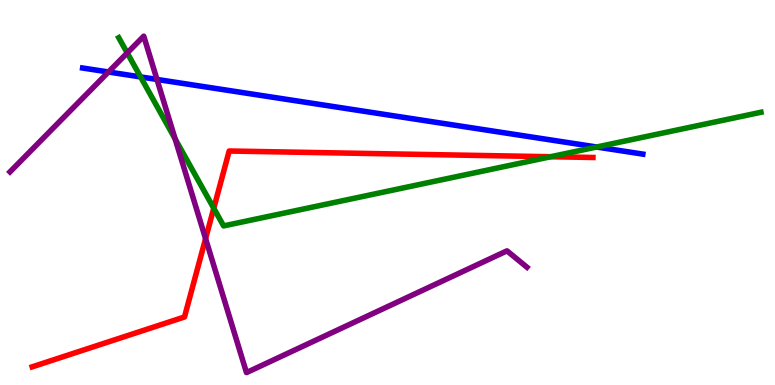[{'lines': ['blue', 'red'], 'intersections': []}, {'lines': ['green', 'red'], 'intersections': [{'x': 2.76, 'y': 4.59}, {'x': 7.11, 'y': 5.93}]}, {'lines': ['purple', 'red'], 'intersections': [{'x': 2.65, 'y': 3.8}]}, {'lines': ['blue', 'green'], 'intersections': [{'x': 1.81, 'y': 8.0}, {'x': 7.7, 'y': 6.18}]}, {'lines': ['blue', 'purple'], 'intersections': [{'x': 1.4, 'y': 8.13}, {'x': 2.03, 'y': 7.94}]}, {'lines': ['green', 'purple'], 'intersections': [{'x': 1.64, 'y': 8.62}, {'x': 2.26, 'y': 6.39}]}]